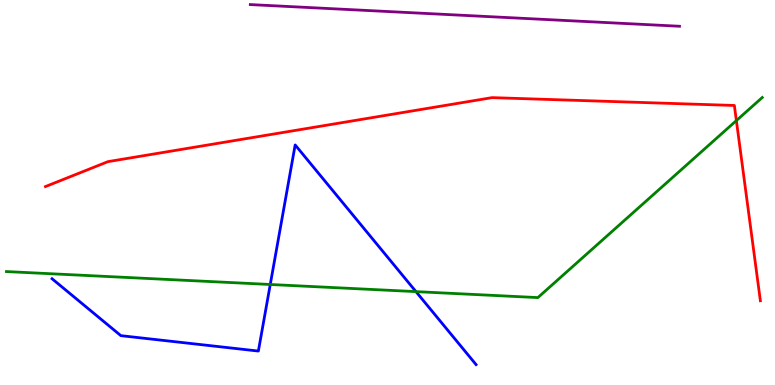[{'lines': ['blue', 'red'], 'intersections': []}, {'lines': ['green', 'red'], 'intersections': [{'x': 9.5, 'y': 6.87}]}, {'lines': ['purple', 'red'], 'intersections': []}, {'lines': ['blue', 'green'], 'intersections': [{'x': 3.49, 'y': 2.61}, {'x': 5.37, 'y': 2.43}]}, {'lines': ['blue', 'purple'], 'intersections': []}, {'lines': ['green', 'purple'], 'intersections': []}]